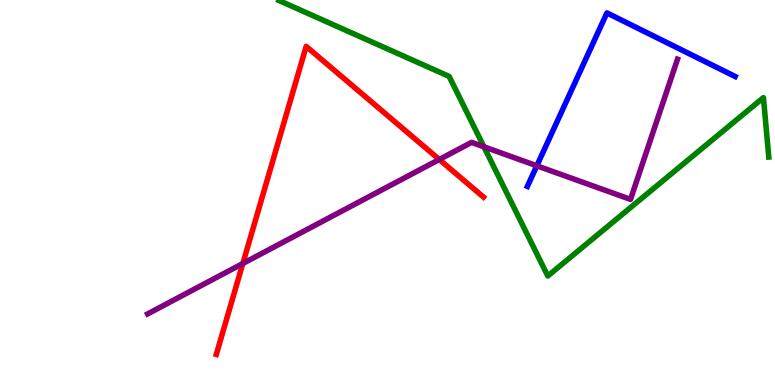[{'lines': ['blue', 'red'], 'intersections': []}, {'lines': ['green', 'red'], 'intersections': []}, {'lines': ['purple', 'red'], 'intersections': [{'x': 3.13, 'y': 3.16}, {'x': 5.67, 'y': 5.86}]}, {'lines': ['blue', 'green'], 'intersections': []}, {'lines': ['blue', 'purple'], 'intersections': [{'x': 6.93, 'y': 5.69}]}, {'lines': ['green', 'purple'], 'intersections': [{'x': 6.24, 'y': 6.19}]}]